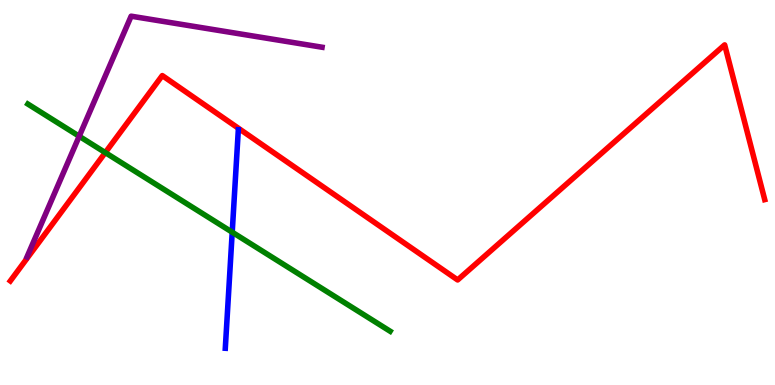[{'lines': ['blue', 'red'], 'intersections': []}, {'lines': ['green', 'red'], 'intersections': [{'x': 1.36, 'y': 6.04}]}, {'lines': ['purple', 'red'], 'intersections': []}, {'lines': ['blue', 'green'], 'intersections': [{'x': 3.0, 'y': 3.97}]}, {'lines': ['blue', 'purple'], 'intersections': []}, {'lines': ['green', 'purple'], 'intersections': [{'x': 1.02, 'y': 6.46}]}]